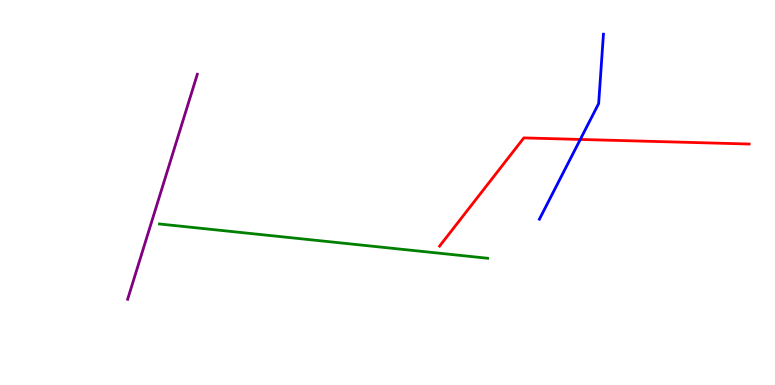[{'lines': ['blue', 'red'], 'intersections': [{'x': 7.49, 'y': 6.38}]}, {'lines': ['green', 'red'], 'intersections': []}, {'lines': ['purple', 'red'], 'intersections': []}, {'lines': ['blue', 'green'], 'intersections': []}, {'lines': ['blue', 'purple'], 'intersections': []}, {'lines': ['green', 'purple'], 'intersections': []}]